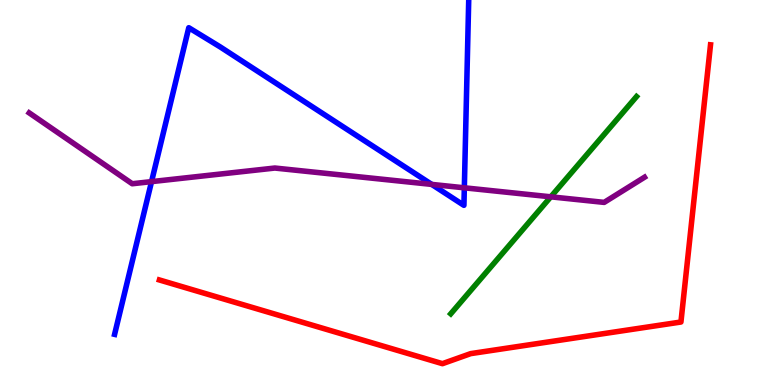[{'lines': ['blue', 'red'], 'intersections': []}, {'lines': ['green', 'red'], 'intersections': []}, {'lines': ['purple', 'red'], 'intersections': []}, {'lines': ['blue', 'green'], 'intersections': []}, {'lines': ['blue', 'purple'], 'intersections': [{'x': 1.96, 'y': 5.28}, {'x': 5.57, 'y': 5.21}, {'x': 5.99, 'y': 5.12}]}, {'lines': ['green', 'purple'], 'intersections': [{'x': 7.11, 'y': 4.89}]}]